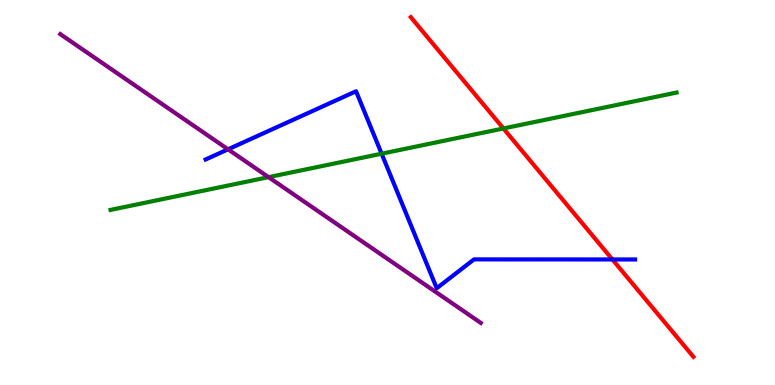[{'lines': ['blue', 'red'], 'intersections': [{'x': 7.9, 'y': 3.26}]}, {'lines': ['green', 'red'], 'intersections': [{'x': 6.5, 'y': 6.66}]}, {'lines': ['purple', 'red'], 'intersections': []}, {'lines': ['blue', 'green'], 'intersections': [{'x': 4.92, 'y': 6.01}]}, {'lines': ['blue', 'purple'], 'intersections': [{'x': 2.94, 'y': 6.12}]}, {'lines': ['green', 'purple'], 'intersections': [{'x': 3.47, 'y': 5.4}]}]